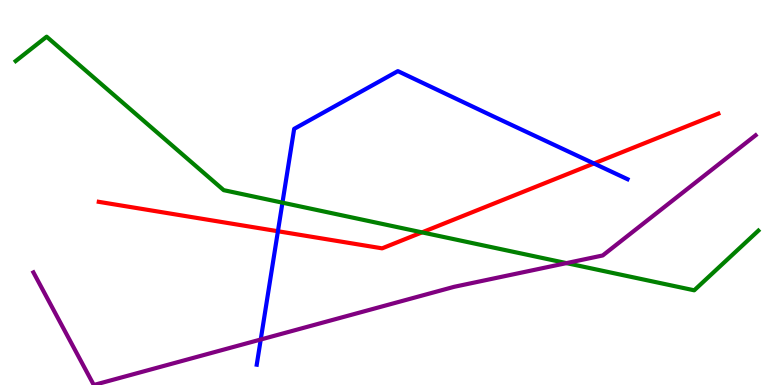[{'lines': ['blue', 'red'], 'intersections': [{'x': 3.59, 'y': 3.99}, {'x': 7.66, 'y': 5.75}]}, {'lines': ['green', 'red'], 'intersections': [{'x': 5.45, 'y': 3.96}]}, {'lines': ['purple', 'red'], 'intersections': []}, {'lines': ['blue', 'green'], 'intersections': [{'x': 3.64, 'y': 4.74}]}, {'lines': ['blue', 'purple'], 'intersections': [{'x': 3.36, 'y': 1.18}]}, {'lines': ['green', 'purple'], 'intersections': [{'x': 7.31, 'y': 3.17}]}]